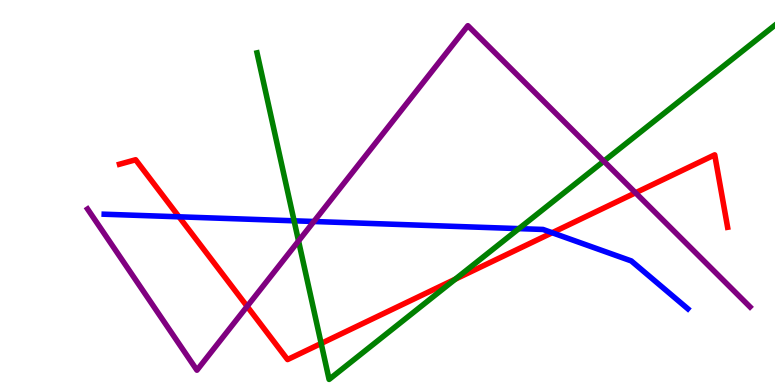[{'lines': ['blue', 'red'], 'intersections': [{'x': 2.31, 'y': 4.37}, {'x': 7.13, 'y': 3.95}]}, {'lines': ['green', 'red'], 'intersections': [{'x': 4.14, 'y': 1.08}, {'x': 5.87, 'y': 2.75}]}, {'lines': ['purple', 'red'], 'intersections': [{'x': 3.19, 'y': 2.04}, {'x': 8.2, 'y': 4.99}]}, {'lines': ['blue', 'green'], 'intersections': [{'x': 3.79, 'y': 4.26}, {'x': 6.7, 'y': 4.06}]}, {'lines': ['blue', 'purple'], 'intersections': [{'x': 4.05, 'y': 4.25}]}, {'lines': ['green', 'purple'], 'intersections': [{'x': 3.85, 'y': 3.74}, {'x': 7.79, 'y': 5.81}]}]